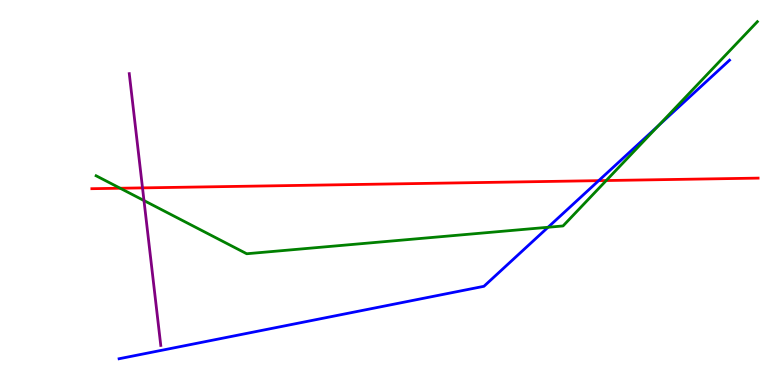[{'lines': ['blue', 'red'], 'intersections': [{'x': 7.73, 'y': 5.31}]}, {'lines': ['green', 'red'], 'intersections': [{'x': 1.55, 'y': 5.11}, {'x': 7.82, 'y': 5.31}]}, {'lines': ['purple', 'red'], 'intersections': [{'x': 1.84, 'y': 5.12}]}, {'lines': ['blue', 'green'], 'intersections': [{'x': 7.07, 'y': 4.1}, {'x': 8.5, 'y': 6.74}]}, {'lines': ['blue', 'purple'], 'intersections': []}, {'lines': ['green', 'purple'], 'intersections': [{'x': 1.86, 'y': 4.79}]}]